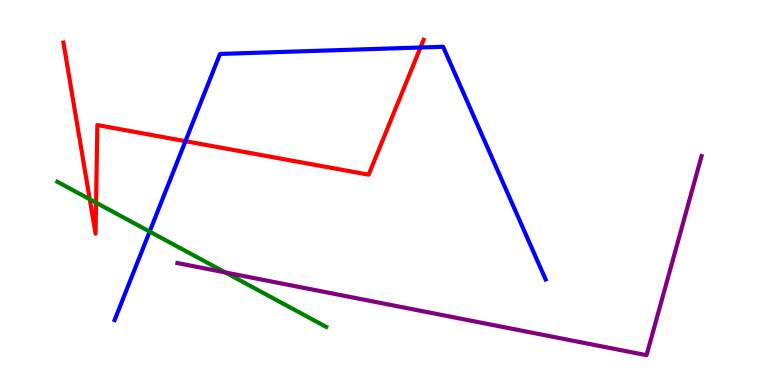[{'lines': ['blue', 'red'], 'intersections': [{'x': 2.39, 'y': 6.33}, {'x': 5.43, 'y': 8.77}]}, {'lines': ['green', 'red'], 'intersections': [{'x': 1.16, 'y': 4.82}, {'x': 1.24, 'y': 4.74}]}, {'lines': ['purple', 'red'], 'intersections': []}, {'lines': ['blue', 'green'], 'intersections': [{'x': 1.93, 'y': 3.98}]}, {'lines': ['blue', 'purple'], 'intersections': []}, {'lines': ['green', 'purple'], 'intersections': [{'x': 2.91, 'y': 2.92}]}]